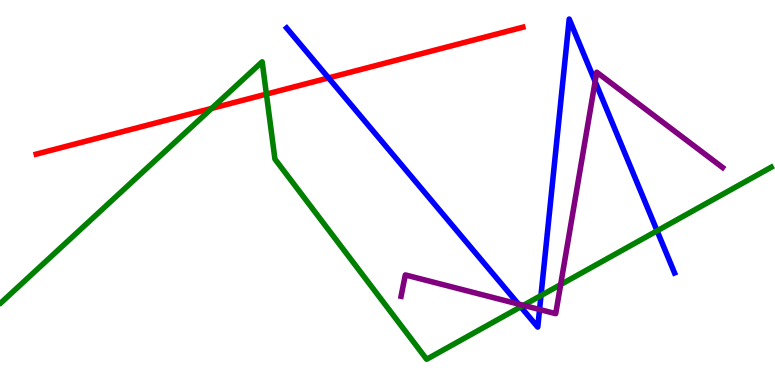[{'lines': ['blue', 'red'], 'intersections': [{'x': 4.24, 'y': 7.98}]}, {'lines': ['green', 'red'], 'intersections': [{'x': 2.73, 'y': 7.18}, {'x': 3.44, 'y': 7.56}]}, {'lines': ['purple', 'red'], 'intersections': []}, {'lines': ['blue', 'green'], 'intersections': [{'x': 6.72, 'y': 2.03}, {'x': 6.98, 'y': 2.32}, {'x': 8.48, 'y': 4.0}]}, {'lines': ['blue', 'purple'], 'intersections': [{'x': 6.69, 'y': 2.1}, {'x': 6.96, 'y': 1.96}, {'x': 7.68, 'y': 7.88}]}, {'lines': ['green', 'purple'], 'intersections': [{'x': 6.75, 'y': 2.07}, {'x': 7.23, 'y': 2.61}]}]